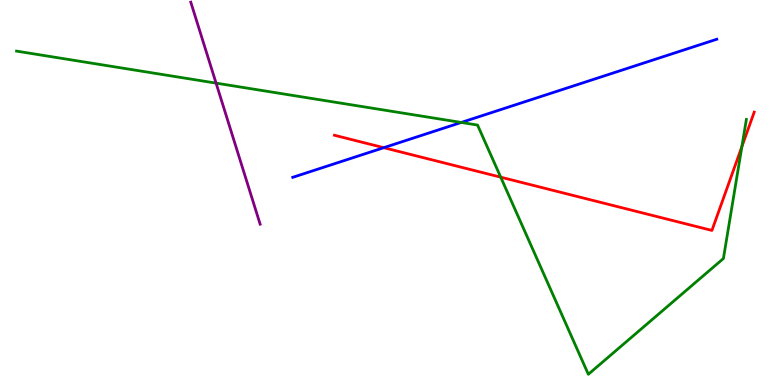[{'lines': ['blue', 'red'], 'intersections': [{'x': 4.95, 'y': 6.16}]}, {'lines': ['green', 'red'], 'intersections': [{'x': 6.46, 'y': 5.4}, {'x': 9.57, 'y': 6.19}]}, {'lines': ['purple', 'red'], 'intersections': []}, {'lines': ['blue', 'green'], 'intersections': [{'x': 5.95, 'y': 6.82}]}, {'lines': ['blue', 'purple'], 'intersections': []}, {'lines': ['green', 'purple'], 'intersections': [{'x': 2.79, 'y': 7.84}]}]